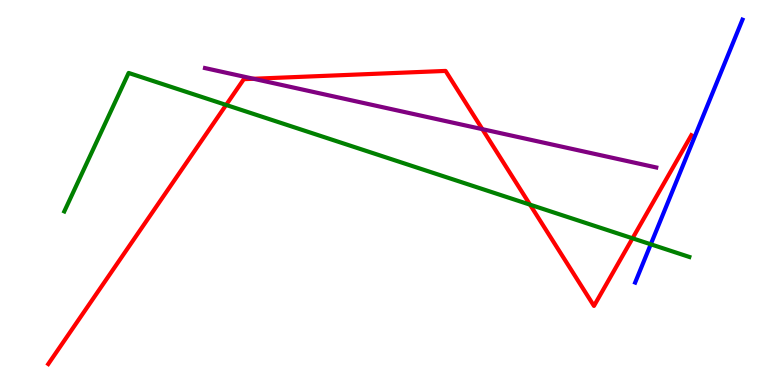[{'lines': ['blue', 'red'], 'intersections': []}, {'lines': ['green', 'red'], 'intersections': [{'x': 2.92, 'y': 7.27}, {'x': 6.84, 'y': 4.68}, {'x': 8.16, 'y': 3.81}]}, {'lines': ['purple', 'red'], 'intersections': [{'x': 3.27, 'y': 7.95}, {'x': 6.22, 'y': 6.65}]}, {'lines': ['blue', 'green'], 'intersections': [{'x': 8.4, 'y': 3.65}]}, {'lines': ['blue', 'purple'], 'intersections': []}, {'lines': ['green', 'purple'], 'intersections': []}]